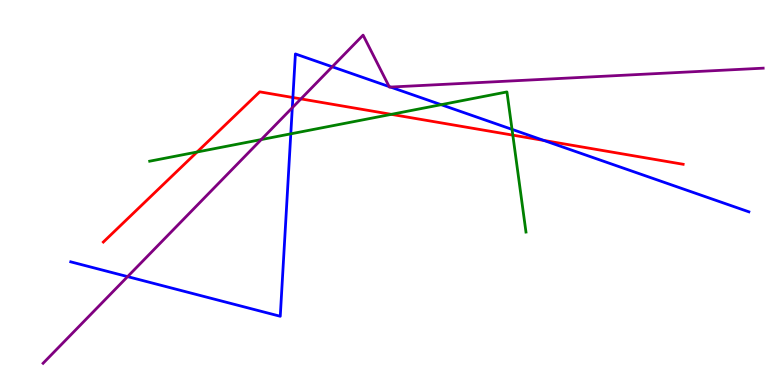[{'lines': ['blue', 'red'], 'intersections': [{'x': 3.78, 'y': 7.47}, {'x': 7.02, 'y': 6.35}]}, {'lines': ['green', 'red'], 'intersections': [{'x': 2.54, 'y': 6.05}, {'x': 5.05, 'y': 7.03}, {'x': 6.62, 'y': 6.49}]}, {'lines': ['purple', 'red'], 'intersections': [{'x': 3.88, 'y': 7.43}]}, {'lines': ['blue', 'green'], 'intersections': [{'x': 3.75, 'y': 6.52}, {'x': 5.69, 'y': 7.28}, {'x': 6.61, 'y': 6.64}]}, {'lines': ['blue', 'purple'], 'intersections': [{'x': 1.65, 'y': 2.82}, {'x': 3.77, 'y': 7.2}, {'x': 4.29, 'y': 8.27}, {'x': 5.02, 'y': 7.75}, {'x': 5.04, 'y': 7.74}]}, {'lines': ['green', 'purple'], 'intersections': [{'x': 3.37, 'y': 6.37}]}]